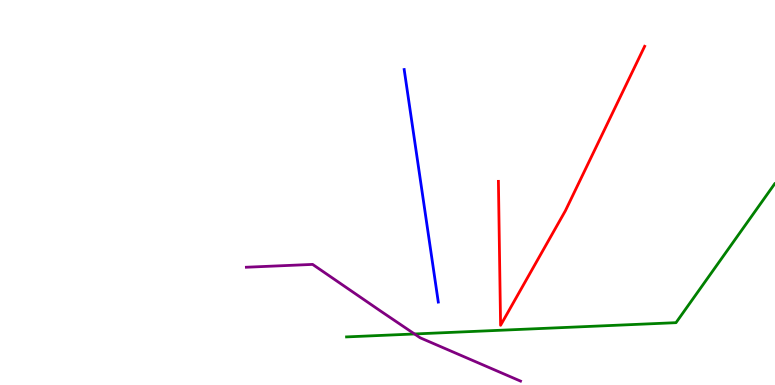[{'lines': ['blue', 'red'], 'intersections': []}, {'lines': ['green', 'red'], 'intersections': []}, {'lines': ['purple', 'red'], 'intersections': []}, {'lines': ['blue', 'green'], 'intersections': []}, {'lines': ['blue', 'purple'], 'intersections': []}, {'lines': ['green', 'purple'], 'intersections': [{'x': 5.35, 'y': 1.33}]}]